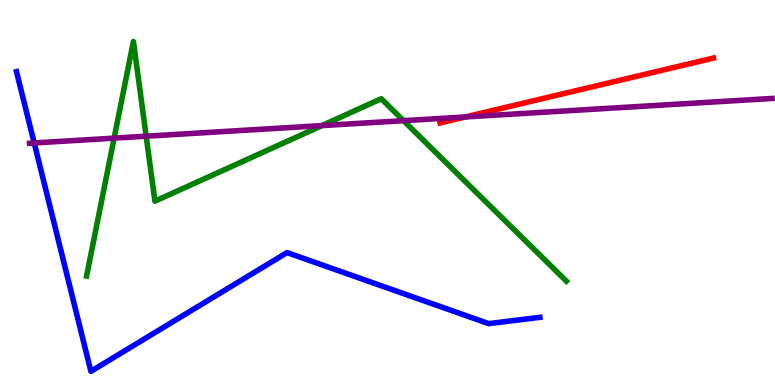[{'lines': ['blue', 'red'], 'intersections': []}, {'lines': ['green', 'red'], 'intersections': []}, {'lines': ['purple', 'red'], 'intersections': [{'x': 6.0, 'y': 6.96}]}, {'lines': ['blue', 'green'], 'intersections': []}, {'lines': ['blue', 'purple'], 'intersections': [{'x': 0.441, 'y': 6.29}]}, {'lines': ['green', 'purple'], 'intersections': [{'x': 1.47, 'y': 6.41}, {'x': 1.89, 'y': 6.46}, {'x': 4.15, 'y': 6.74}, {'x': 5.21, 'y': 6.87}]}]